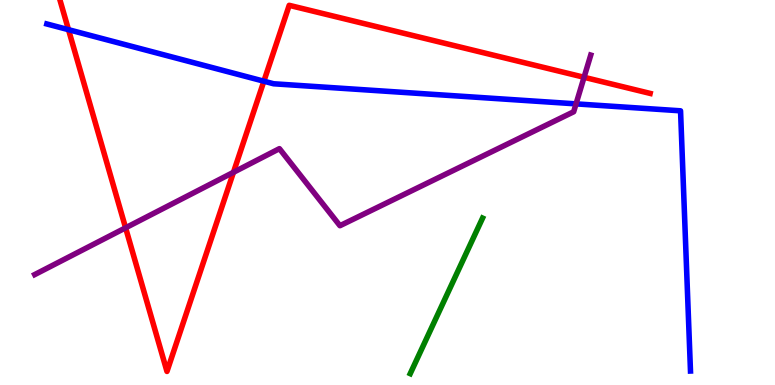[{'lines': ['blue', 'red'], 'intersections': [{'x': 0.884, 'y': 9.23}, {'x': 3.4, 'y': 7.89}]}, {'lines': ['green', 'red'], 'intersections': []}, {'lines': ['purple', 'red'], 'intersections': [{'x': 1.62, 'y': 4.08}, {'x': 3.01, 'y': 5.52}, {'x': 7.54, 'y': 7.99}]}, {'lines': ['blue', 'green'], 'intersections': []}, {'lines': ['blue', 'purple'], 'intersections': [{'x': 7.43, 'y': 7.3}]}, {'lines': ['green', 'purple'], 'intersections': []}]